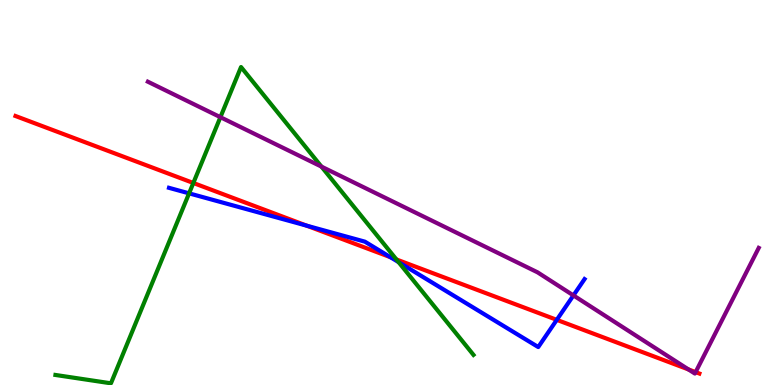[{'lines': ['blue', 'red'], 'intersections': [{'x': 3.96, 'y': 4.14}, {'x': 5.04, 'y': 3.32}, {'x': 7.18, 'y': 1.69}]}, {'lines': ['green', 'red'], 'intersections': [{'x': 2.49, 'y': 5.25}, {'x': 5.12, 'y': 3.26}]}, {'lines': ['purple', 'red'], 'intersections': [{'x': 8.88, 'y': 0.404}, {'x': 8.98, 'y': 0.334}]}, {'lines': ['blue', 'green'], 'intersections': [{'x': 2.44, 'y': 4.98}, {'x': 5.14, 'y': 3.19}]}, {'lines': ['blue', 'purple'], 'intersections': [{'x': 7.4, 'y': 2.33}]}, {'lines': ['green', 'purple'], 'intersections': [{'x': 2.84, 'y': 6.96}, {'x': 4.15, 'y': 5.67}]}]